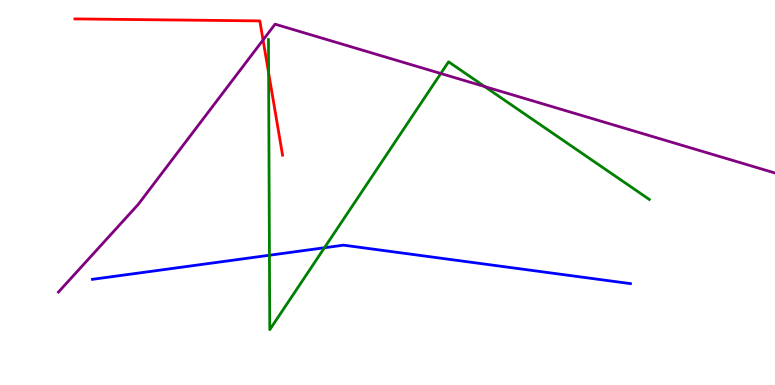[{'lines': ['blue', 'red'], 'intersections': []}, {'lines': ['green', 'red'], 'intersections': [{'x': 3.47, 'y': 8.11}]}, {'lines': ['purple', 'red'], 'intersections': [{'x': 3.39, 'y': 8.96}]}, {'lines': ['blue', 'green'], 'intersections': [{'x': 3.48, 'y': 3.37}, {'x': 4.19, 'y': 3.56}]}, {'lines': ['blue', 'purple'], 'intersections': []}, {'lines': ['green', 'purple'], 'intersections': [{'x': 5.69, 'y': 8.09}, {'x': 6.25, 'y': 7.75}]}]